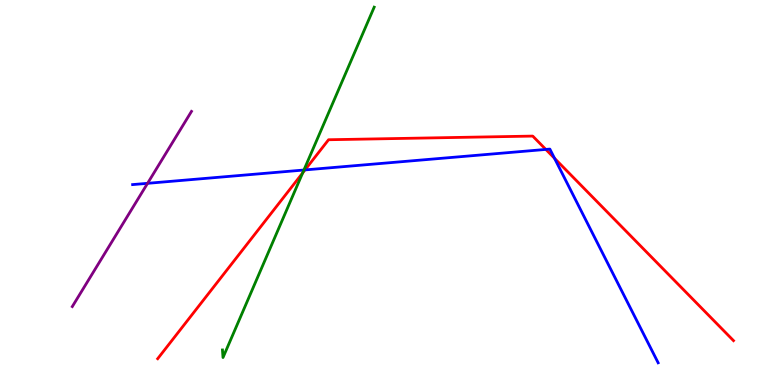[{'lines': ['blue', 'red'], 'intersections': [{'x': 3.94, 'y': 5.59}, {'x': 7.04, 'y': 6.12}, {'x': 7.16, 'y': 5.89}]}, {'lines': ['green', 'red'], 'intersections': [{'x': 3.91, 'y': 5.51}]}, {'lines': ['purple', 'red'], 'intersections': []}, {'lines': ['blue', 'green'], 'intersections': [{'x': 3.92, 'y': 5.58}]}, {'lines': ['blue', 'purple'], 'intersections': [{'x': 1.9, 'y': 5.24}]}, {'lines': ['green', 'purple'], 'intersections': []}]